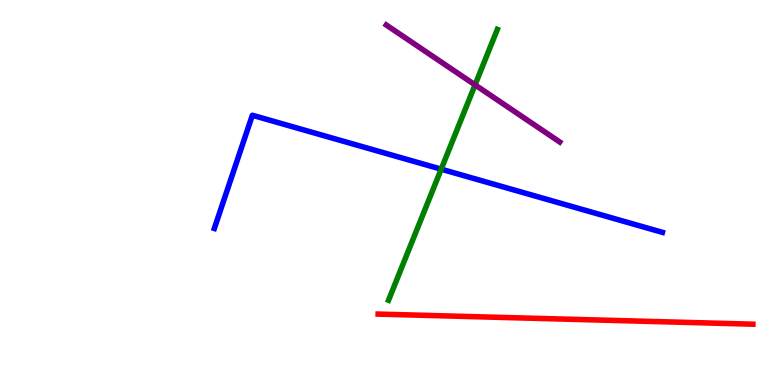[{'lines': ['blue', 'red'], 'intersections': []}, {'lines': ['green', 'red'], 'intersections': []}, {'lines': ['purple', 'red'], 'intersections': []}, {'lines': ['blue', 'green'], 'intersections': [{'x': 5.69, 'y': 5.61}]}, {'lines': ['blue', 'purple'], 'intersections': []}, {'lines': ['green', 'purple'], 'intersections': [{'x': 6.13, 'y': 7.8}]}]